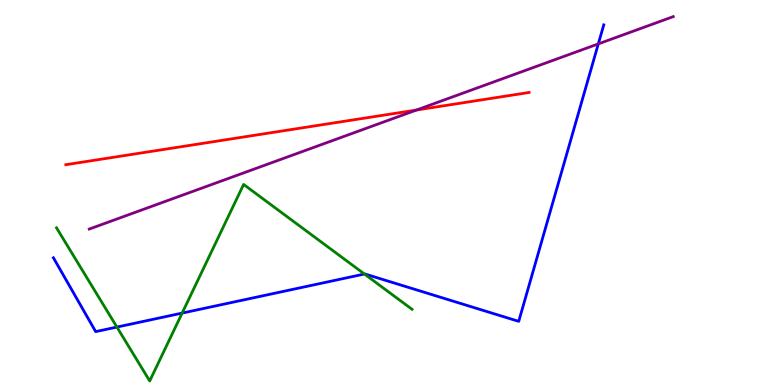[{'lines': ['blue', 'red'], 'intersections': []}, {'lines': ['green', 'red'], 'intersections': []}, {'lines': ['purple', 'red'], 'intersections': [{'x': 5.37, 'y': 7.14}]}, {'lines': ['blue', 'green'], 'intersections': [{'x': 1.51, 'y': 1.5}, {'x': 2.35, 'y': 1.87}, {'x': 4.7, 'y': 2.88}]}, {'lines': ['blue', 'purple'], 'intersections': [{'x': 7.72, 'y': 8.86}]}, {'lines': ['green', 'purple'], 'intersections': []}]